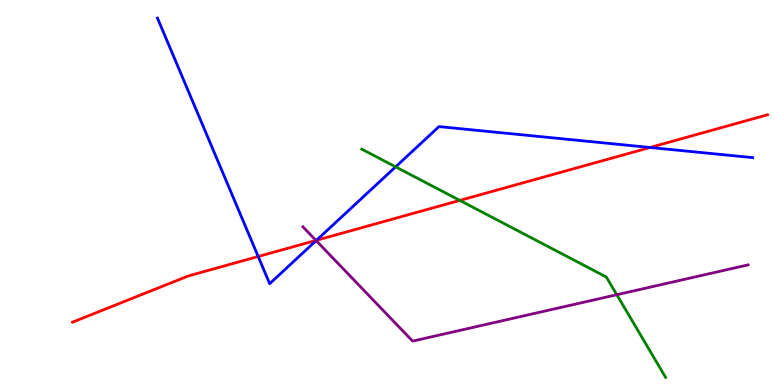[{'lines': ['blue', 'red'], 'intersections': [{'x': 3.33, 'y': 3.34}, {'x': 4.08, 'y': 3.76}, {'x': 8.39, 'y': 6.17}]}, {'lines': ['green', 'red'], 'intersections': [{'x': 5.93, 'y': 4.79}]}, {'lines': ['purple', 'red'], 'intersections': [{'x': 4.08, 'y': 3.76}]}, {'lines': ['blue', 'green'], 'intersections': [{'x': 5.1, 'y': 5.67}]}, {'lines': ['blue', 'purple'], 'intersections': [{'x': 4.08, 'y': 3.75}]}, {'lines': ['green', 'purple'], 'intersections': [{'x': 7.96, 'y': 2.34}]}]